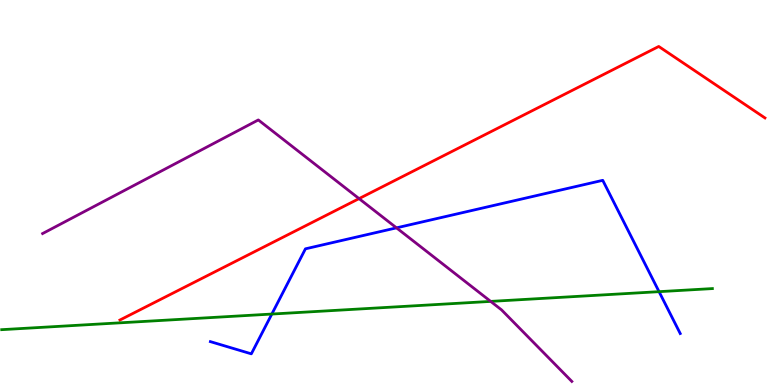[{'lines': ['blue', 'red'], 'intersections': []}, {'lines': ['green', 'red'], 'intersections': []}, {'lines': ['purple', 'red'], 'intersections': [{'x': 4.63, 'y': 4.84}]}, {'lines': ['blue', 'green'], 'intersections': [{'x': 3.51, 'y': 1.84}, {'x': 8.5, 'y': 2.42}]}, {'lines': ['blue', 'purple'], 'intersections': [{'x': 5.12, 'y': 4.08}]}, {'lines': ['green', 'purple'], 'intersections': [{'x': 6.33, 'y': 2.17}]}]